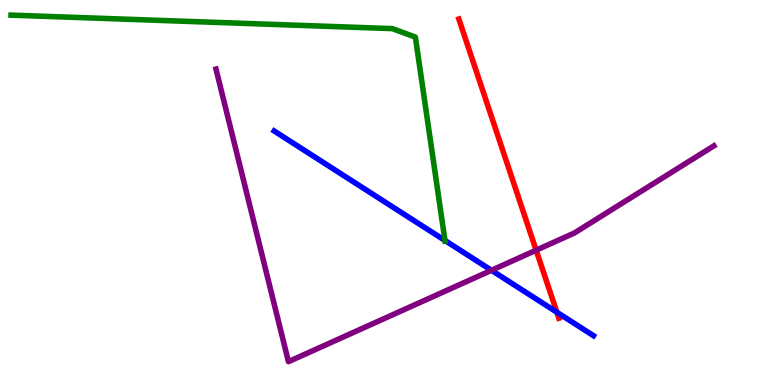[{'lines': ['blue', 'red'], 'intersections': [{'x': 7.19, 'y': 1.89}]}, {'lines': ['green', 'red'], 'intersections': []}, {'lines': ['purple', 'red'], 'intersections': [{'x': 6.92, 'y': 3.5}]}, {'lines': ['blue', 'green'], 'intersections': [{'x': 5.74, 'y': 3.75}]}, {'lines': ['blue', 'purple'], 'intersections': [{'x': 6.34, 'y': 2.98}]}, {'lines': ['green', 'purple'], 'intersections': []}]